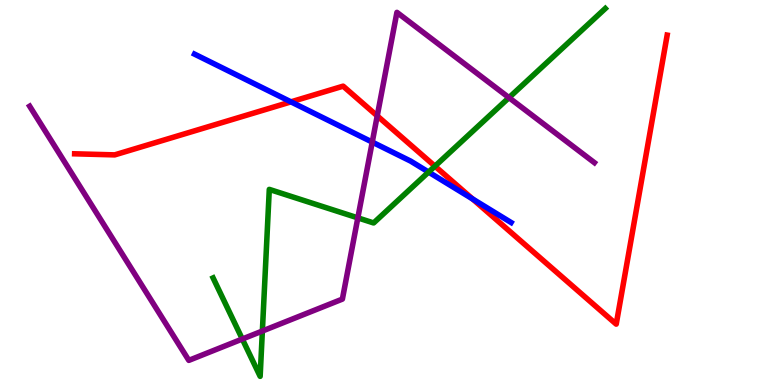[{'lines': ['blue', 'red'], 'intersections': [{'x': 3.75, 'y': 7.35}, {'x': 6.1, 'y': 4.83}]}, {'lines': ['green', 'red'], 'intersections': [{'x': 5.61, 'y': 5.68}]}, {'lines': ['purple', 'red'], 'intersections': [{'x': 4.87, 'y': 6.99}]}, {'lines': ['blue', 'green'], 'intersections': [{'x': 5.53, 'y': 5.53}]}, {'lines': ['blue', 'purple'], 'intersections': [{'x': 4.8, 'y': 6.31}]}, {'lines': ['green', 'purple'], 'intersections': [{'x': 3.13, 'y': 1.19}, {'x': 3.39, 'y': 1.4}, {'x': 4.62, 'y': 4.34}, {'x': 6.57, 'y': 7.46}]}]